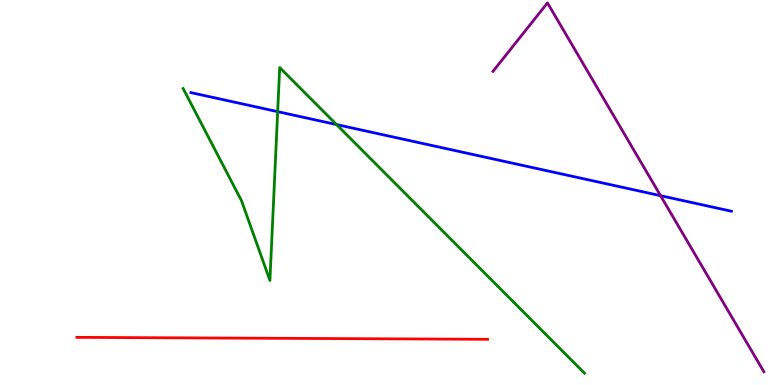[{'lines': ['blue', 'red'], 'intersections': []}, {'lines': ['green', 'red'], 'intersections': []}, {'lines': ['purple', 'red'], 'intersections': []}, {'lines': ['blue', 'green'], 'intersections': [{'x': 3.58, 'y': 7.1}, {'x': 4.34, 'y': 6.76}]}, {'lines': ['blue', 'purple'], 'intersections': [{'x': 8.52, 'y': 4.92}]}, {'lines': ['green', 'purple'], 'intersections': []}]